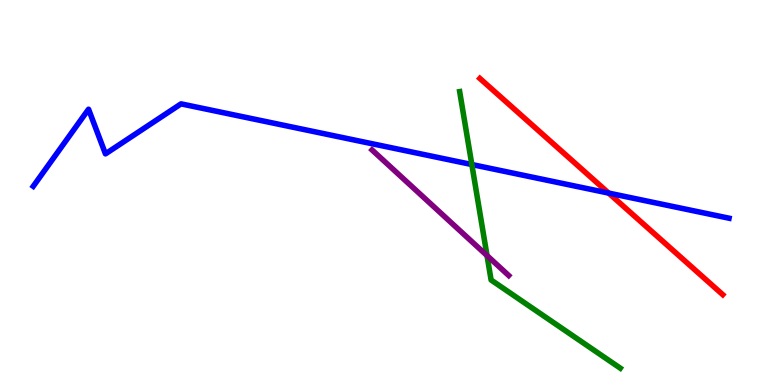[{'lines': ['blue', 'red'], 'intersections': [{'x': 7.85, 'y': 4.98}]}, {'lines': ['green', 'red'], 'intersections': []}, {'lines': ['purple', 'red'], 'intersections': []}, {'lines': ['blue', 'green'], 'intersections': [{'x': 6.09, 'y': 5.73}]}, {'lines': ['blue', 'purple'], 'intersections': []}, {'lines': ['green', 'purple'], 'intersections': [{'x': 6.28, 'y': 3.36}]}]